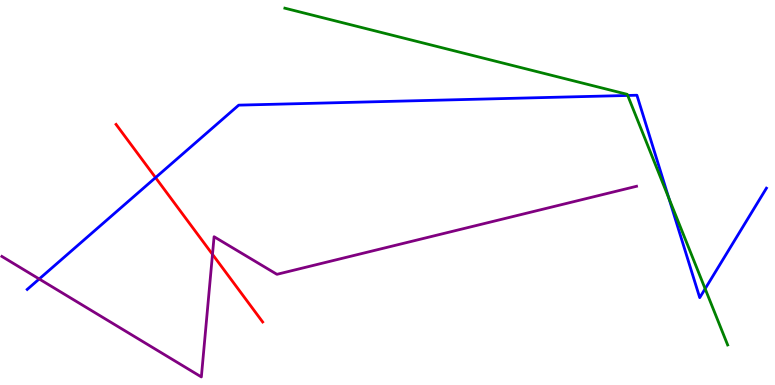[{'lines': ['blue', 'red'], 'intersections': [{'x': 2.01, 'y': 5.39}]}, {'lines': ['green', 'red'], 'intersections': []}, {'lines': ['purple', 'red'], 'intersections': [{'x': 2.74, 'y': 3.39}]}, {'lines': ['blue', 'green'], 'intersections': [{'x': 8.1, 'y': 7.52}, {'x': 8.63, 'y': 4.85}, {'x': 9.1, 'y': 2.5}]}, {'lines': ['blue', 'purple'], 'intersections': [{'x': 0.506, 'y': 2.75}]}, {'lines': ['green', 'purple'], 'intersections': []}]